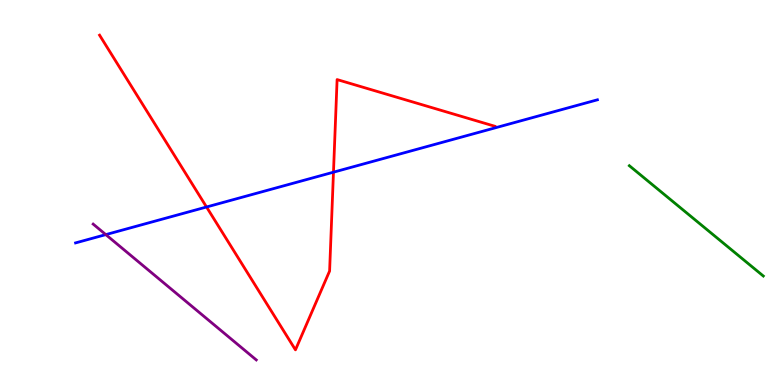[{'lines': ['blue', 'red'], 'intersections': [{'x': 2.66, 'y': 4.62}, {'x': 4.3, 'y': 5.53}]}, {'lines': ['green', 'red'], 'intersections': []}, {'lines': ['purple', 'red'], 'intersections': []}, {'lines': ['blue', 'green'], 'intersections': []}, {'lines': ['blue', 'purple'], 'intersections': [{'x': 1.37, 'y': 3.91}]}, {'lines': ['green', 'purple'], 'intersections': []}]